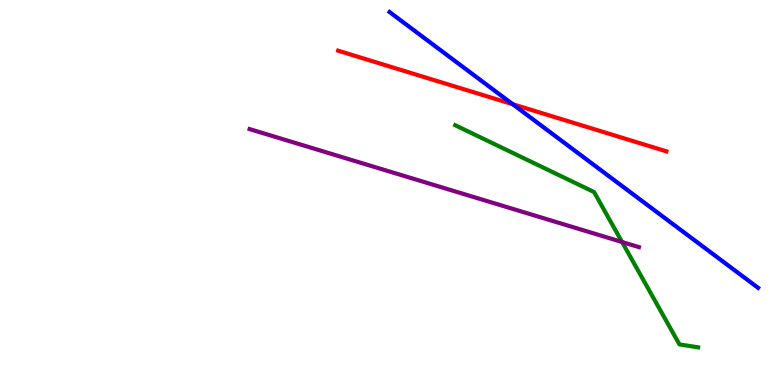[{'lines': ['blue', 'red'], 'intersections': [{'x': 6.62, 'y': 7.29}]}, {'lines': ['green', 'red'], 'intersections': []}, {'lines': ['purple', 'red'], 'intersections': []}, {'lines': ['blue', 'green'], 'intersections': []}, {'lines': ['blue', 'purple'], 'intersections': []}, {'lines': ['green', 'purple'], 'intersections': [{'x': 8.03, 'y': 3.71}]}]